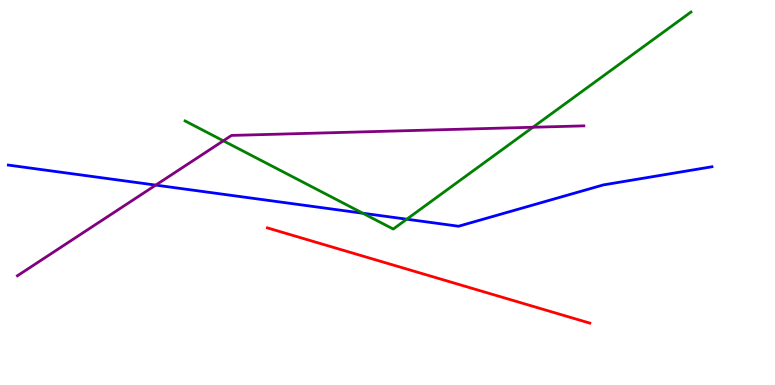[{'lines': ['blue', 'red'], 'intersections': []}, {'lines': ['green', 'red'], 'intersections': []}, {'lines': ['purple', 'red'], 'intersections': []}, {'lines': ['blue', 'green'], 'intersections': [{'x': 4.68, 'y': 4.46}, {'x': 5.25, 'y': 4.31}]}, {'lines': ['blue', 'purple'], 'intersections': [{'x': 2.01, 'y': 5.19}]}, {'lines': ['green', 'purple'], 'intersections': [{'x': 2.88, 'y': 6.34}, {'x': 6.88, 'y': 6.69}]}]